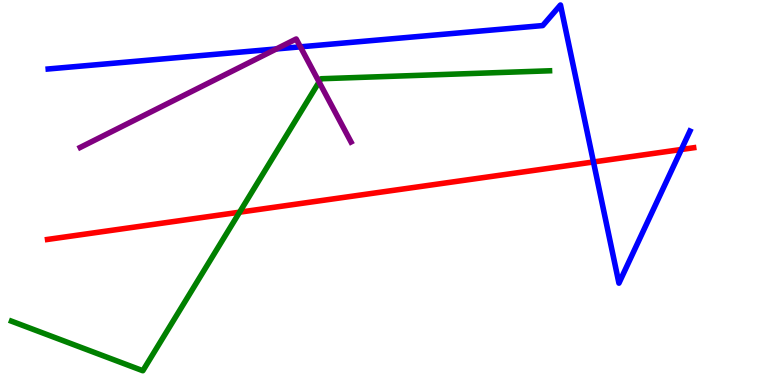[{'lines': ['blue', 'red'], 'intersections': [{'x': 7.66, 'y': 5.79}, {'x': 8.79, 'y': 6.12}]}, {'lines': ['green', 'red'], 'intersections': [{'x': 3.09, 'y': 4.49}]}, {'lines': ['purple', 'red'], 'intersections': []}, {'lines': ['blue', 'green'], 'intersections': []}, {'lines': ['blue', 'purple'], 'intersections': [{'x': 3.57, 'y': 8.73}, {'x': 3.88, 'y': 8.78}]}, {'lines': ['green', 'purple'], 'intersections': [{'x': 4.12, 'y': 7.87}]}]